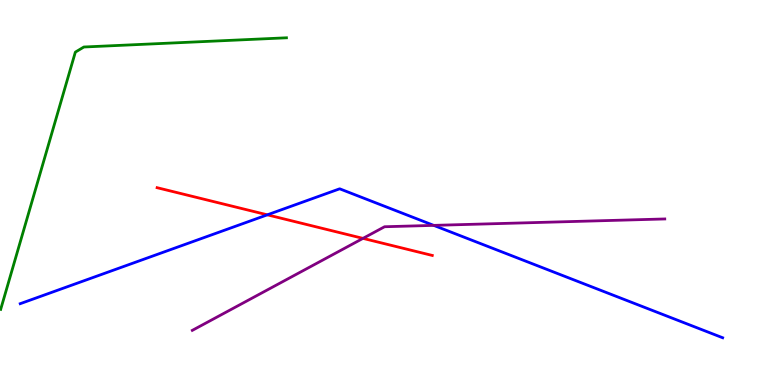[{'lines': ['blue', 'red'], 'intersections': [{'x': 3.45, 'y': 4.42}]}, {'lines': ['green', 'red'], 'intersections': []}, {'lines': ['purple', 'red'], 'intersections': [{'x': 4.68, 'y': 3.81}]}, {'lines': ['blue', 'green'], 'intersections': []}, {'lines': ['blue', 'purple'], 'intersections': [{'x': 5.6, 'y': 4.15}]}, {'lines': ['green', 'purple'], 'intersections': []}]